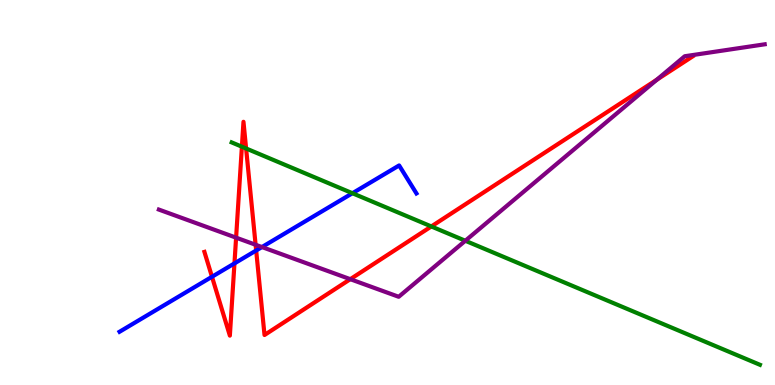[{'lines': ['blue', 'red'], 'intersections': [{'x': 2.74, 'y': 2.81}, {'x': 3.03, 'y': 3.16}, {'x': 3.31, 'y': 3.49}]}, {'lines': ['green', 'red'], 'intersections': [{'x': 3.12, 'y': 6.19}, {'x': 3.18, 'y': 6.14}, {'x': 5.57, 'y': 4.12}]}, {'lines': ['purple', 'red'], 'intersections': [{'x': 3.05, 'y': 3.83}, {'x': 3.3, 'y': 3.64}, {'x': 4.52, 'y': 2.75}, {'x': 8.48, 'y': 7.93}]}, {'lines': ['blue', 'green'], 'intersections': [{'x': 4.55, 'y': 4.98}]}, {'lines': ['blue', 'purple'], 'intersections': [{'x': 3.38, 'y': 3.58}]}, {'lines': ['green', 'purple'], 'intersections': [{'x': 6.0, 'y': 3.75}]}]